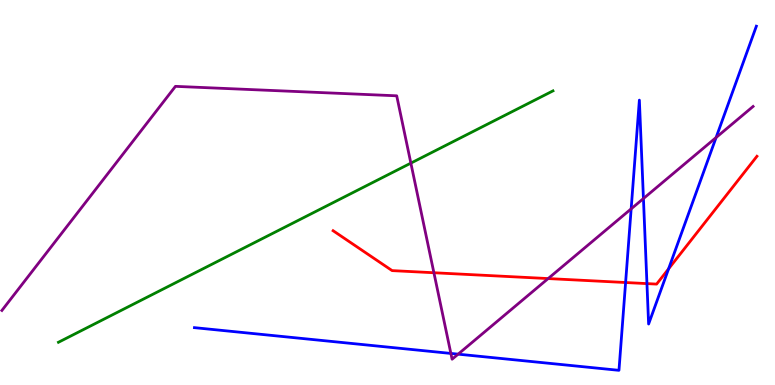[{'lines': ['blue', 'red'], 'intersections': [{'x': 8.07, 'y': 2.66}, {'x': 8.35, 'y': 2.63}, {'x': 8.63, 'y': 3.02}]}, {'lines': ['green', 'red'], 'intersections': []}, {'lines': ['purple', 'red'], 'intersections': [{'x': 5.6, 'y': 2.92}, {'x': 7.07, 'y': 2.76}]}, {'lines': ['blue', 'green'], 'intersections': []}, {'lines': ['blue', 'purple'], 'intersections': [{'x': 5.82, 'y': 0.82}, {'x': 5.91, 'y': 0.801}, {'x': 8.14, 'y': 4.58}, {'x': 8.3, 'y': 4.84}, {'x': 9.24, 'y': 6.43}]}, {'lines': ['green', 'purple'], 'intersections': [{'x': 5.3, 'y': 5.76}]}]